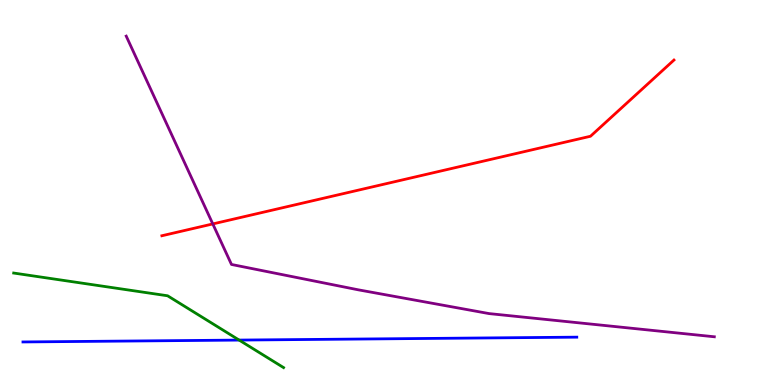[{'lines': ['blue', 'red'], 'intersections': []}, {'lines': ['green', 'red'], 'intersections': []}, {'lines': ['purple', 'red'], 'intersections': [{'x': 2.75, 'y': 4.18}]}, {'lines': ['blue', 'green'], 'intersections': [{'x': 3.09, 'y': 1.17}]}, {'lines': ['blue', 'purple'], 'intersections': []}, {'lines': ['green', 'purple'], 'intersections': []}]